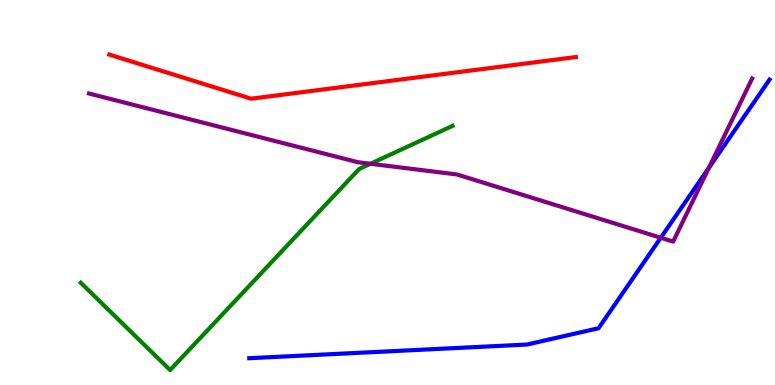[{'lines': ['blue', 'red'], 'intersections': []}, {'lines': ['green', 'red'], 'intersections': []}, {'lines': ['purple', 'red'], 'intersections': []}, {'lines': ['blue', 'green'], 'intersections': []}, {'lines': ['blue', 'purple'], 'intersections': [{'x': 8.53, 'y': 3.82}, {'x': 9.15, 'y': 5.64}]}, {'lines': ['green', 'purple'], 'intersections': [{'x': 4.78, 'y': 5.75}]}]